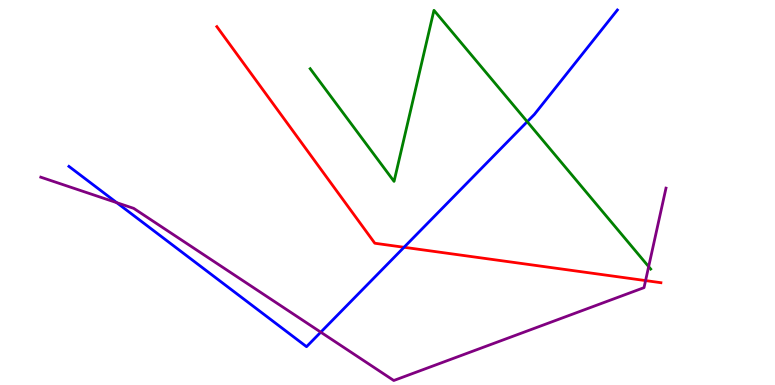[{'lines': ['blue', 'red'], 'intersections': [{'x': 5.21, 'y': 3.58}]}, {'lines': ['green', 'red'], 'intersections': []}, {'lines': ['purple', 'red'], 'intersections': [{'x': 8.33, 'y': 2.71}]}, {'lines': ['blue', 'green'], 'intersections': [{'x': 6.8, 'y': 6.84}]}, {'lines': ['blue', 'purple'], 'intersections': [{'x': 1.51, 'y': 4.74}, {'x': 4.14, 'y': 1.37}]}, {'lines': ['green', 'purple'], 'intersections': [{'x': 8.37, 'y': 3.07}]}]